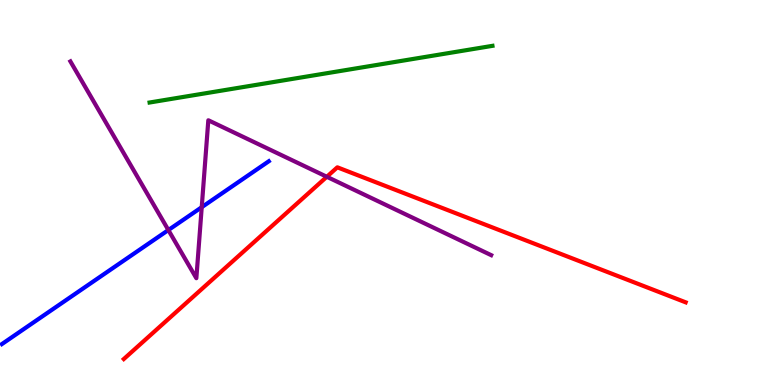[{'lines': ['blue', 'red'], 'intersections': []}, {'lines': ['green', 'red'], 'intersections': []}, {'lines': ['purple', 'red'], 'intersections': [{'x': 4.22, 'y': 5.41}]}, {'lines': ['blue', 'green'], 'intersections': []}, {'lines': ['blue', 'purple'], 'intersections': [{'x': 2.17, 'y': 4.02}, {'x': 2.6, 'y': 4.62}]}, {'lines': ['green', 'purple'], 'intersections': []}]